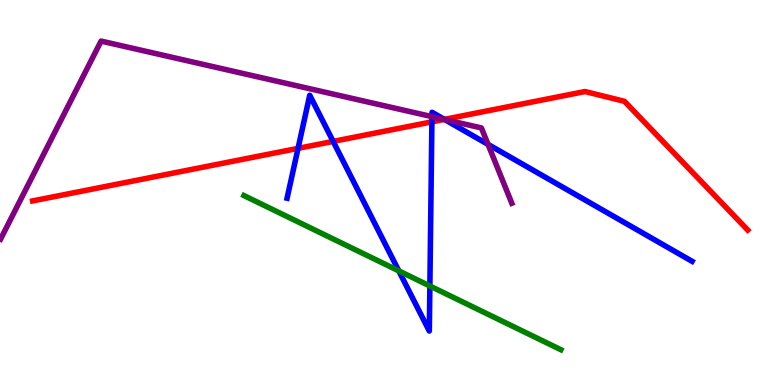[{'lines': ['blue', 'red'], 'intersections': [{'x': 3.85, 'y': 6.15}, {'x': 4.3, 'y': 6.33}, {'x': 5.57, 'y': 6.84}, {'x': 5.73, 'y': 6.9}]}, {'lines': ['green', 'red'], 'intersections': []}, {'lines': ['purple', 'red'], 'intersections': [{'x': 5.73, 'y': 6.9}]}, {'lines': ['blue', 'green'], 'intersections': [{'x': 5.15, 'y': 2.96}, {'x': 5.55, 'y': 2.57}]}, {'lines': ['blue', 'purple'], 'intersections': [{'x': 5.57, 'y': 6.97}, {'x': 5.74, 'y': 6.9}, {'x': 6.3, 'y': 6.25}]}, {'lines': ['green', 'purple'], 'intersections': []}]